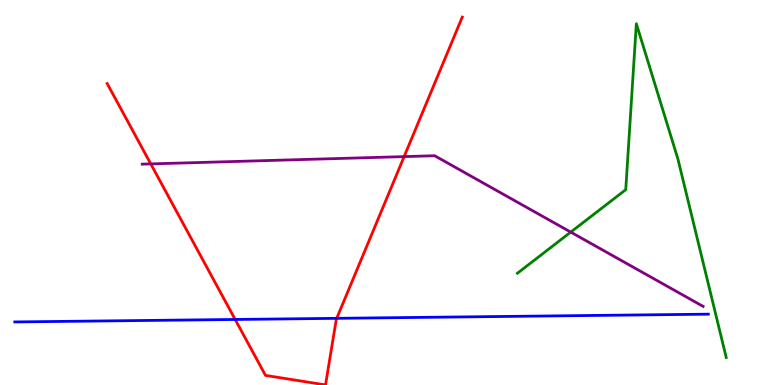[{'lines': ['blue', 'red'], 'intersections': [{'x': 3.03, 'y': 1.7}, {'x': 4.34, 'y': 1.73}]}, {'lines': ['green', 'red'], 'intersections': []}, {'lines': ['purple', 'red'], 'intersections': [{'x': 1.95, 'y': 5.74}, {'x': 5.21, 'y': 5.93}]}, {'lines': ['blue', 'green'], 'intersections': []}, {'lines': ['blue', 'purple'], 'intersections': []}, {'lines': ['green', 'purple'], 'intersections': [{'x': 7.36, 'y': 3.97}]}]